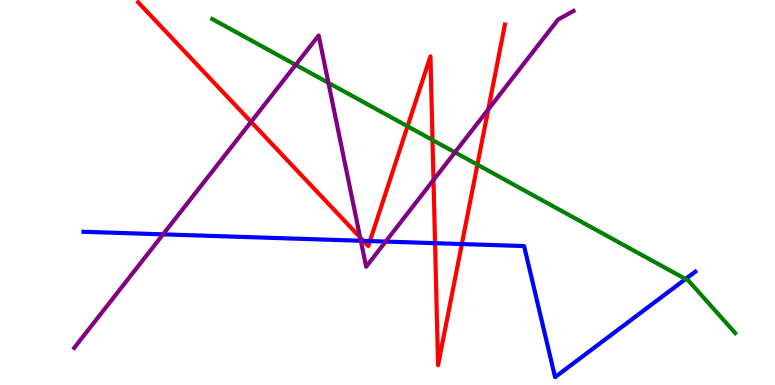[{'lines': ['blue', 'red'], 'intersections': [{'x': 4.69, 'y': 3.74}, {'x': 4.77, 'y': 3.74}, {'x': 5.61, 'y': 3.68}, {'x': 5.96, 'y': 3.66}]}, {'lines': ['green', 'red'], 'intersections': [{'x': 5.26, 'y': 6.72}, {'x': 5.58, 'y': 6.36}, {'x': 6.16, 'y': 5.72}]}, {'lines': ['purple', 'red'], 'intersections': [{'x': 3.24, 'y': 6.83}, {'x': 4.65, 'y': 3.83}, {'x': 5.59, 'y': 5.33}, {'x': 6.3, 'y': 7.16}]}, {'lines': ['blue', 'green'], 'intersections': [{'x': 8.85, 'y': 2.75}]}, {'lines': ['blue', 'purple'], 'intersections': [{'x': 2.1, 'y': 3.91}, {'x': 4.66, 'y': 3.75}, {'x': 4.98, 'y': 3.73}]}, {'lines': ['green', 'purple'], 'intersections': [{'x': 3.82, 'y': 8.32}, {'x': 4.24, 'y': 7.85}, {'x': 5.87, 'y': 6.04}]}]